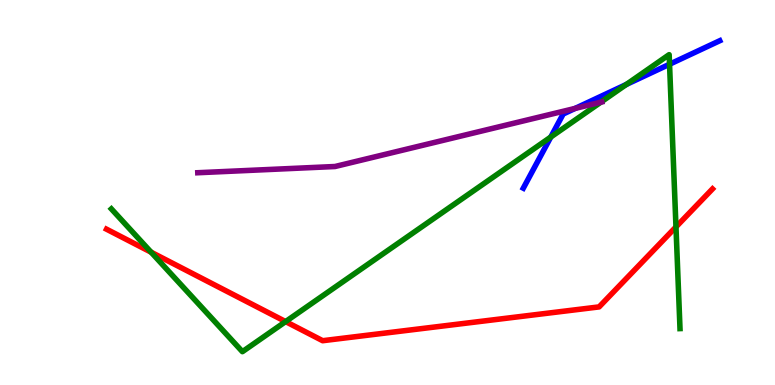[{'lines': ['blue', 'red'], 'intersections': []}, {'lines': ['green', 'red'], 'intersections': [{'x': 1.95, 'y': 3.45}, {'x': 3.69, 'y': 1.65}, {'x': 8.72, 'y': 4.11}]}, {'lines': ['purple', 'red'], 'intersections': []}, {'lines': ['blue', 'green'], 'intersections': [{'x': 7.11, 'y': 6.44}, {'x': 8.08, 'y': 7.81}, {'x': 8.64, 'y': 8.33}]}, {'lines': ['blue', 'purple'], 'intersections': [{'x': 7.42, 'y': 7.18}]}, {'lines': ['green', 'purple'], 'intersections': [{'x': 7.75, 'y': 7.35}]}]